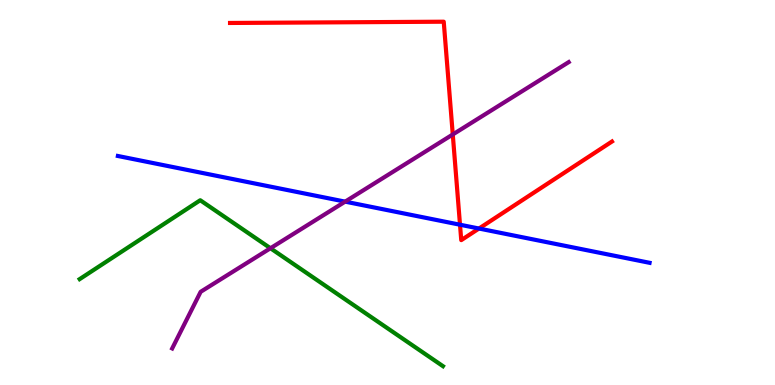[{'lines': ['blue', 'red'], 'intersections': [{'x': 5.94, 'y': 4.16}, {'x': 6.18, 'y': 4.06}]}, {'lines': ['green', 'red'], 'intersections': []}, {'lines': ['purple', 'red'], 'intersections': [{'x': 5.84, 'y': 6.51}]}, {'lines': ['blue', 'green'], 'intersections': []}, {'lines': ['blue', 'purple'], 'intersections': [{'x': 4.45, 'y': 4.76}]}, {'lines': ['green', 'purple'], 'intersections': [{'x': 3.49, 'y': 3.55}]}]